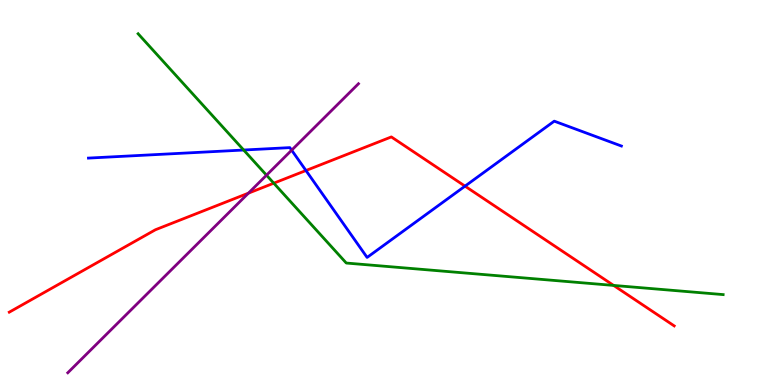[{'lines': ['blue', 'red'], 'intersections': [{'x': 3.95, 'y': 5.57}, {'x': 6.0, 'y': 5.17}]}, {'lines': ['green', 'red'], 'intersections': [{'x': 3.53, 'y': 5.24}, {'x': 7.92, 'y': 2.59}]}, {'lines': ['purple', 'red'], 'intersections': [{'x': 3.21, 'y': 4.98}]}, {'lines': ['blue', 'green'], 'intersections': [{'x': 3.14, 'y': 6.1}]}, {'lines': ['blue', 'purple'], 'intersections': [{'x': 3.76, 'y': 6.1}]}, {'lines': ['green', 'purple'], 'intersections': [{'x': 3.44, 'y': 5.45}]}]